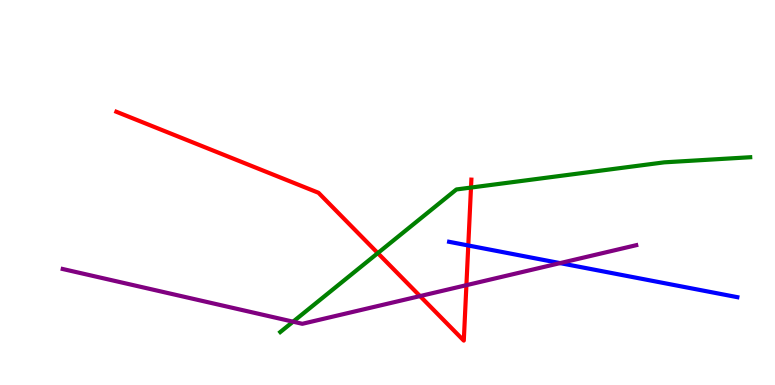[{'lines': ['blue', 'red'], 'intersections': [{'x': 6.04, 'y': 3.62}]}, {'lines': ['green', 'red'], 'intersections': [{'x': 4.87, 'y': 3.43}, {'x': 6.08, 'y': 5.13}]}, {'lines': ['purple', 'red'], 'intersections': [{'x': 5.42, 'y': 2.31}, {'x': 6.02, 'y': 2.59}]}, {'lines': ['blue', 'green'], 'intersections': []}, {'lines': ['blue', 'purple'], 'intersections': [{'x': 7.23, 'y': 3.17}]}, {'lines': ['green', 'purple'], 'intersections': [{'x': 3.78, 'y': 1.64}]}]